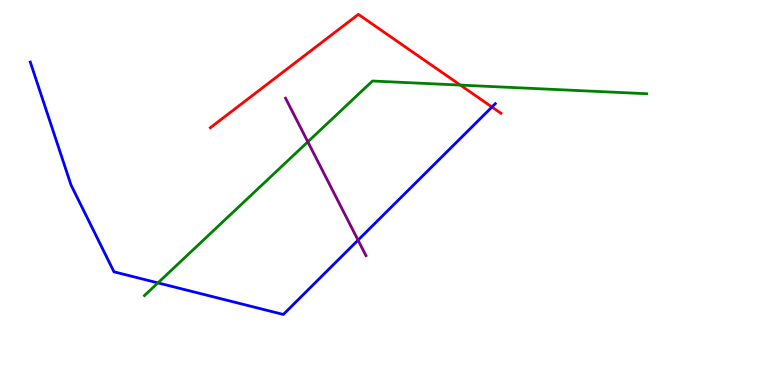[{'lines': ['blue', 'red'], 'intersections': [{'x': 6.35, 'y': 7.22}]}, {'lines': ['green', 'red'], 'intersections': [{'x': 5.94, 'y': 7.79}]}, {'lines': ['purple', 'red'], 'intersections': []}, {'lines': ['blue', 'green'], 'intersections': [{'x': 2.04, 'y': 2.65}]}, {'lines': ['blue', 'purple'], 'intersections': [{'x': 4.62, 'y': 3.76}]}, {'lines': ['green', 'purple'], 'intersections': [{'x': 3.97, 'y': 6.32}]}]